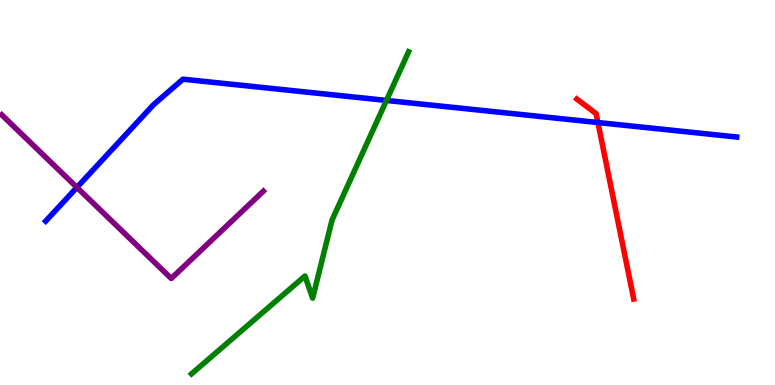[{'lines': ['blue', 'red'], 'intersections': [{'x': 7.71, 'y': 6.82}]}, {'lines': ['green', 'red'], 'intersections': []}, {'lines': ['purple', 'red'], 'intersections': []}, {'lines': ['blue', 'green'], 'intersections': [{'x': 4.99, 'y': 7.39}]}, {'lines': ['blue', 'purple'], 'intersections': [{'x': 0.993, 'y': 5.13}]}, {'lines': ['green', 'purple'], 'intersections': []}]